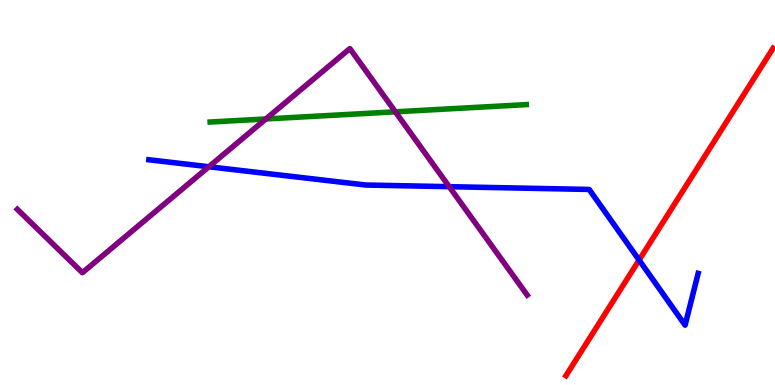[{'lines': ['blue', 'red'], 'intersections': [{'x': 8.25, 'y': 3.25}]}, {'lines': ['green', 'red'], 'intersections': []}, {'lines': ['purple', 'red'], 'intersections': []}, {'lines': ['blue', 'green'], 'intersections': []}, {'lines': ['blue', 'purple'], 'intersections': [{'x': 2.69, 'y': 5.67}, {'x': 5.8, 'y': 5.15}]}, {'lines': ['green', 'purple'], 'intersections': [{'x': 3.43, 'y': 6.91}, {'x': 5.1, 'y': 7.1}]}]